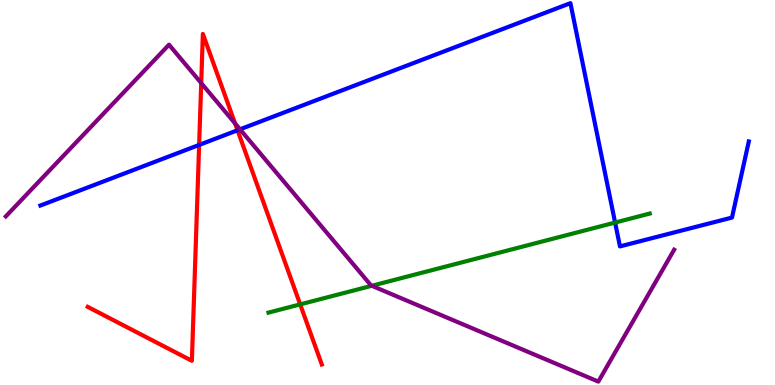[{'lines': ['blue', 'red'], 'intersections': [{'x': 2.57, 'y': 6.24}, {'x': 3.06, 'y': 6.62}]}, {'lines': ['green', 'red'], 'intersections': [{'x': 3.87, 'y': 2.09}]}, {'lines': ['purple', 'red'], 'intersections': [{'x': 2.6, 'y': 7.84}, {'x': 3.03, 'y': 6.79}]}, {'lines': ['blue', 'green'], 'intersections': [{'x': 7.94, 'y': 4.22}]}, {'lines': ['blue', 'purple'], 'intersections': [{'x': 3.1, 'y': 6.64}]}, {'lines': ['green', 'purple'], 'intersections': [{'x': 4.8, 'y': 2.58}]}]